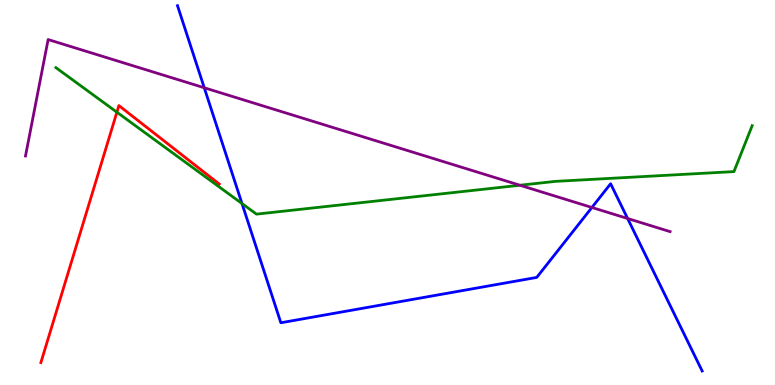[{'lines': ['blue', 'red'], 'intersections': []}, {'lines': ['green', 'red'], 'intersections': [{'x': 1.51, 'y': 7.09}]}, {'lines': ['purple', 'red'], 'intersections': []}, {'lines': ['blue', 'green'], 'intersections': [{'x': 3.12, 'y': 4.71}]}, {'lines': ['blue', 'purple'], 'intersections': [{'x': 2.64, 'y': 7.72}, {'x': 7.64, 'y': 4.61}, {'x': 8.1, 'y': 4.32}]}, {'lines': ['green', 'purple'], 'intersections': [{'x': 6.71, 'y': 5.19}]}]